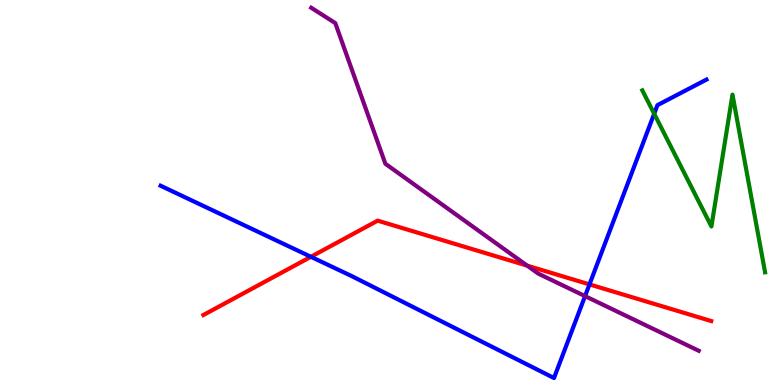[{'lines': ['blue', 'red'], 'intersections': [{'x': 4.01, 'y': 3.33}, {'x': 7.61, 'y': 2.61}]}, {'lines': ['green', 'red'], 'intersections': []}, {'lines': ['purple', 'red'], 'intersections': [{'x': 6.8, 'y': 3.1}]}, {'lines': ['blue', 'green'], 'intersections': [{'x': 8.44, 'y': 7.05}]}, {'lines': ['blue', 'purple'], 'intersections': [{'x': 7.55, 'y': 2.31}]}, {'lines': ['green', 'purple'], 'intersections': []}]